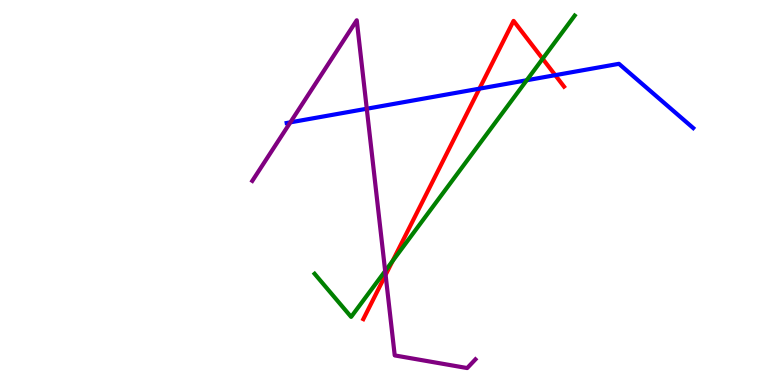[{'lines': ['blue', 'red'], 'intersections': [{'x': 6.19, 'y': 7.7}, {'x': 7.16, 'y': 8.05}]}, {'lines': ['green', 'red'], 'intersections': [{'x': 5.07, 'y': 3.22}, {'x': 7.0, 'y': 8.47}]}, {'lines': ['purple', 'red'], 'intersections': [{'x': 4.98, 'y': 2.86}]}, {'lines': ['blue', 'green'], 'intersections': [{'x': 6.8, 'y': 7.92}]}, {'lines': ['blue', 'purple'], 'intersections': [{'x': 3.75, 'y': 6.82}, {'x': 4.73, 'y': 7.18}]}, {'lines': ['green', 'purple'], 'intersections': [{'x': 4.97, 'y': 2.96}]}]